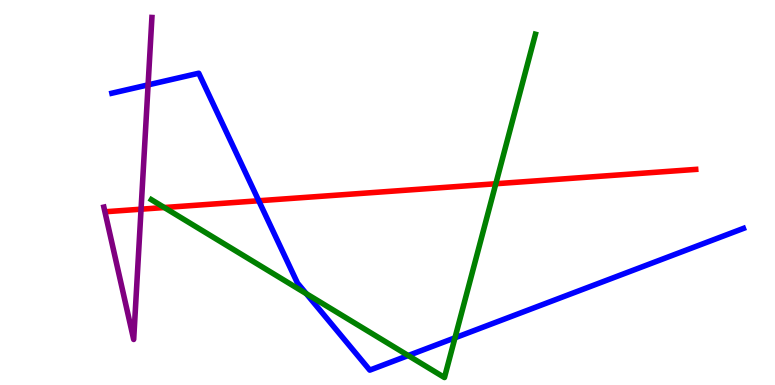[{'lines': ['blue', 'red'], 'intersections': [{'x': 3.34, 'y': 4.79}]}, {'lines': ['green', 'red'], 'intersections': [{'x': 2.12, 'y': 4.61}, {'x': 6.4, 'y': 5.23}]}, {'lines': ['purple', 'red'], 'intersections': [{'x': 1.82, 'y': 4.57}]}, {'lines': ['blue', 'green'], 'intersections': [{'x': 3.95, 'y': 2.37}, {'x': 5.27, 'y': 0.765}, {'x': 5.87, 'y': 1.23}]}, {'lines': ['blue', 'purple'], 'intersections': [{'x': 1.91, 'y': 7.8}]}, {'lines': ['green', 'purple'], 'intersections': []}]